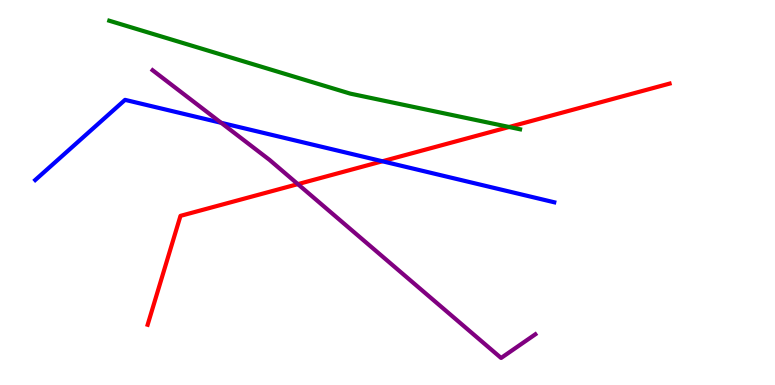[{'lines': ['blue', 'red'], 'intersections': [{'x': 4.93, 'y': 5.81}]}, {'lines': ['green', 'red'], 'intersections': [{'x': 6.57, 'y': 6.7}]}, {'lines': ['purple', 'red'], 'intersections': [{'x': 3.84, 'y': 5.22}]}, {'lines': ['blue', 'green'], 'intersections': []}, {'lines': ['blue', 'purple'], 'intersections': [{'x': 2.85, 'y': 6.81}]}, {'lines': ['green', 'purple'], 'intersections': []}]